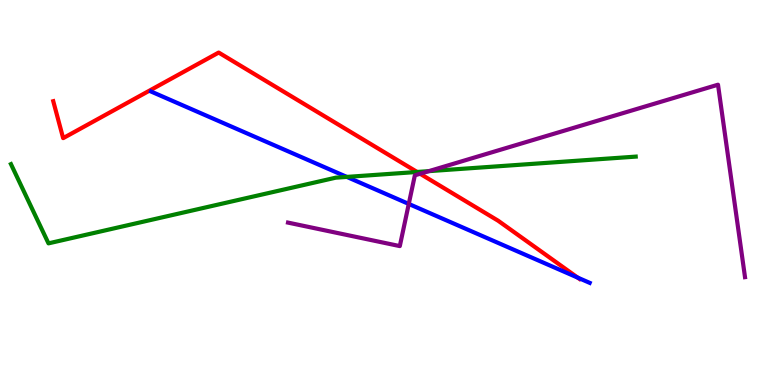[{'lines': ['blue', 'red'], 'intersections': [{'x': 7.45, 'y': 2.79}]}, {'lines': ['green', 'red'], 'intersections': [{'x': 5.38, 'y': 5.53}]}, {'lines': ['purple', 'red'], 'intersections': [{'x': 5.42, 'y': 5.49}]}, {'lines': ['blue', 'green'], 'intersections': [{'x': 4.47, 'y': 5.4}]}, {'lines': ['blue', 'purple'], 'intersections': [{'x': 5.27, 'y': 4.7}]}, {'lines': ['green', 'purple'], 'intersections': [{'x': 5.53, 'y': 5.55}]}]